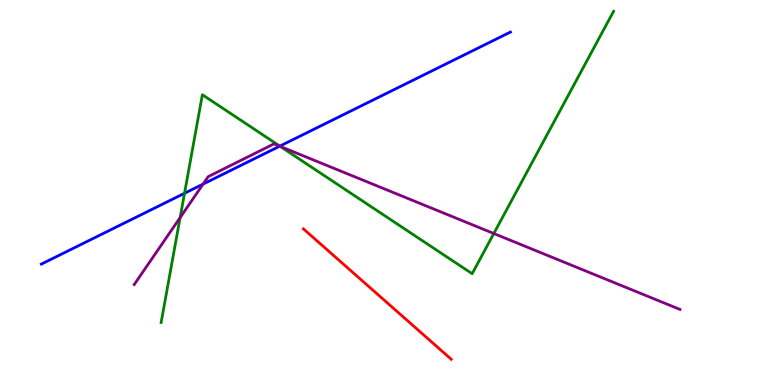[{'lines': ['blue', 'red'], 'intersections': []}, {'lines': ['green', 'red'], 'intersections': []}, {'lines': ['purple', 'red'], 'intersections': []}, {'lines': ['blue', 'green'], 'intersections': [{'x': 2.38, 'y': 4.98}, {'x': 3.61, 'y': 6.2}]}, {'lines': ['blue', 'purple'], 'intersections': [{'x': 2.62, 'y': 5.22}, {'x': 3.61, 'y': 6.2}]}, {'lines': ['green', 'purple'], 'intersections': [{'x': 2.32, 'y': 4.35}, {'x': 3.62, 'y': 6.2}, {'x': 6.37, 'y': 3.93}]}]